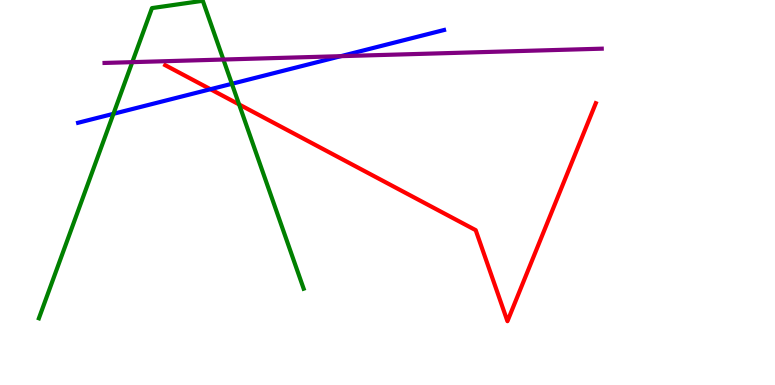[{'lines': ['blue', 'red'], 'intersections': [{'x': 2.72, 'y': 7.68}]}, {'lines': ['green', 'red'], 'intersections': [{'x': 3.09, 'y': 7.29}]}, {'lines': ['purple', 'red'], 'intersections': []}, {'lines': ['blue', 'green'], 'intersections': [{'x': 1.46, 'y': 7.04}, {'x': 2.99, 'y': 7.82}]}, {'lines': ['blue', 'purple'], 'intersections': [{'x': 4.4, 'y': 8.54}]}, {'lines': ['green', 'purple'], 'intersections': [{'x': 1.71, 'y': 8.39}, {'x': 2.88, 'y': 8.45}]}]